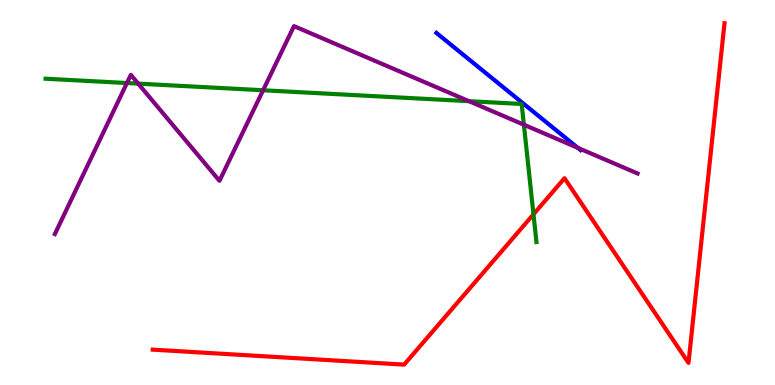[{'lines': ['blue', 'red'], 'intersections': []}, {'lines': ['green', 'red'], 'intersections': [{'x': 6.88, 'y': 4.43}]}, {'lines': ['purple', 'red'], 'intersections': []}, {'lines': ['blue', 'green'], 'intersections': []}, {'lines': ['blue', 'purple'], 'intersections': [{'x': 7.46, 'y': 6.16}]}, {'lines': ['green', 'purple'], 'intersections': [{'x': 1.64, 'y': 7.84}, {'x': 1.78, 'y': 7.83}, {'x': 3.39, 'y': 7.66}, {'x': 6.05, 'y': 7.37}, {'x': 6.76, 'y': 6.76}]}]